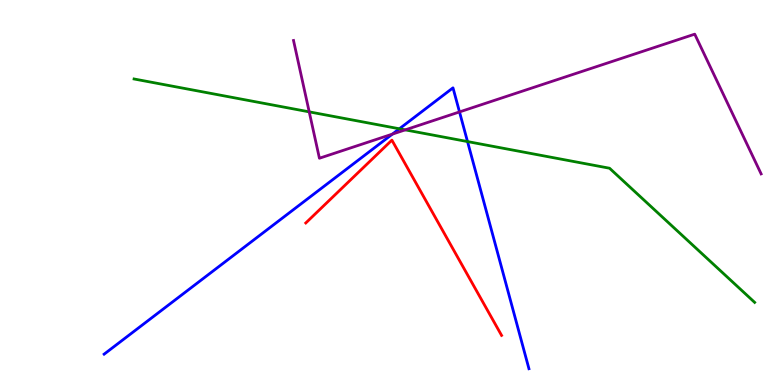[{'lines': ['blue', 'red'], 'intersections': []}, {'lines': ['green', 'red'], 'intersections': []}, {'lines': ['purple', 'red'], 'intersections': []}, {'lines': ['blue', 'green'], 'intersections': [{'x': 5.15, 'y': 6.66}, {'x': 6.03, 'y': 6.32}]}, {'lines': ['blue', 'purple'], 'intersections': [{'x': 5.06, 'y': 6.52}, {'x': 5.93, 'y': 7.09}]}, {'lines': ['green', 'purple'], 'intersections': [{'x': 3.99, 'y': 7.09}, {'x': 5.23, 'y': 6.63}]}]